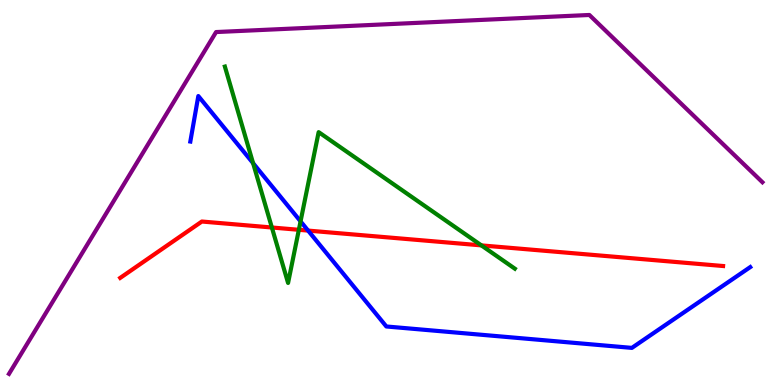[{'lines': ['blue', 'red'], 'intersections': [{'x': 3.98, 'y': 4.01}]}, {'lines': ['green', 'red'], 'intersections': [{'x': 3.51, 'y': 4.09}, {'x': 3.86, 'y': 4.03}, {'x': 6.21, 'y': 3.63}]}, {'lines': ['purple', 'red'], 'intersections': []}, {'lines': ['blue', 'green'], 'intersections': [{'x': 3.27, 'y': 5.76}, {'x': 3.88, 'y': 4.25}]}, {'lines': ['blue', 'purple'], 'intersections': []}, {'lines': ['green', 'purple'], 'intersections': []}]